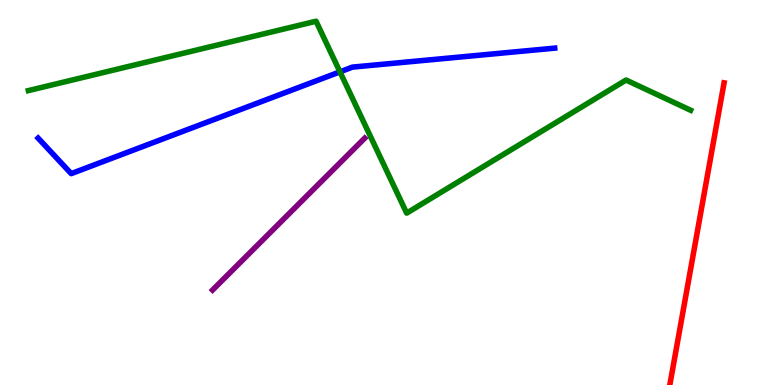[{'lines': ['blue', 'red'], 'intersections': []}, {'lines': ['green', 'red'], 'intersections': []}, {'lines': ['purple', 'red'], 'intersections': []}, {'lines': ['blue', 'green'], 'intersections': [{'x': 4.39, 'y': 8.13}]}, {'lines': ['blue', 'purple'], 'intersections': []}, {'lines': ['green', 'purple'], 'intersections': []}]